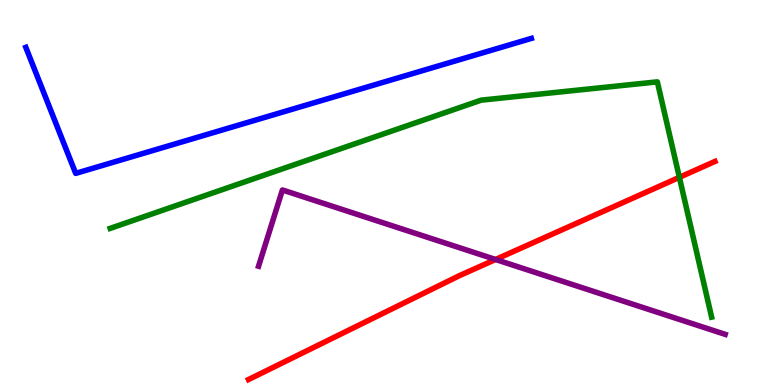[{'lines': ['blue', 'red'], 'intersections': []}, {'lines': ['green', 'red'], 'intersections': [{'x': 8.77, 'y': 5.39}]}, {'lines': ['purple', 'red'], 'intersections': [{'x': 6.39, 'y': 3.26}]}, {'lines': ['blue', 'green'], 'intersections': []}, {'lines': ['blue', 'purple'], 'intersections': []}, {'lines': ['green', 'purple'], 'intersections': []}]